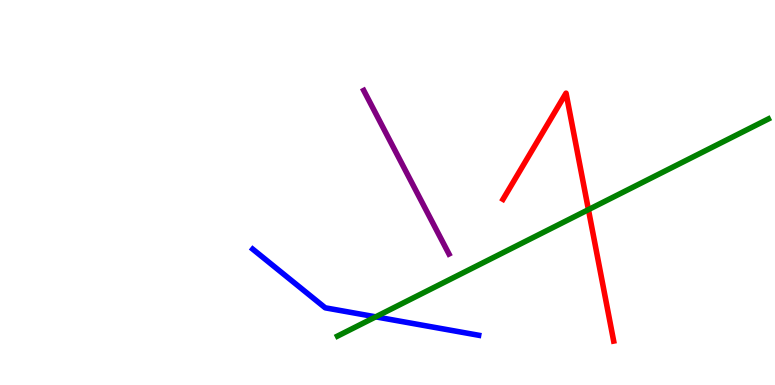[{'lines': ['blue', 'red'], 'intersections': []}, {'lines': ['green', 'red'], 'intersections': [{'x': 7.59, 'y': 4.55}]}, {'lines': ['purple', 'red'], 'intersections': []}, {'lines': ['blue', 'green'], 'intersections': [{'x': 4.85, 'y': 1.77}]}, {'lines': ['blue', 'purple'], 'intersections': []}, {'lines': ['green', 'purple'], 'intersections': []}]